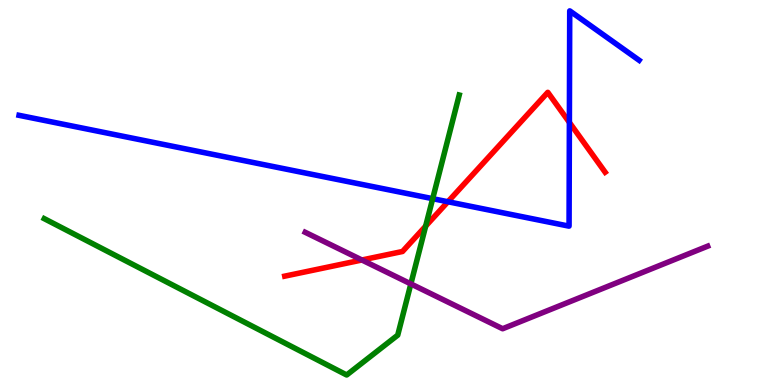[{'lines': ['blue', 'red'], 'intersections': [{'x': 5.78, 'y': 4.76}, {'x': 7.35, 'y': 6.82}]}, {'lines': ['green', 'red'], 'intersections': [{'x': 5.49, 'y': 4.13}]}, {'lines': ['purple', 'red'], 'intersections': [{'x': 4.67, 'y': 3.25}]}, {'lines': ['blue', 'green'], 'intersections': [{'x': 5.58, 'y': 4.84}]}, {'lines': ['blue', 'purple'], 'intersections': []}, {'lines': ['green', 'purple'], 'intersections': [{'x': 5.3, 'y': 2.63}]}]